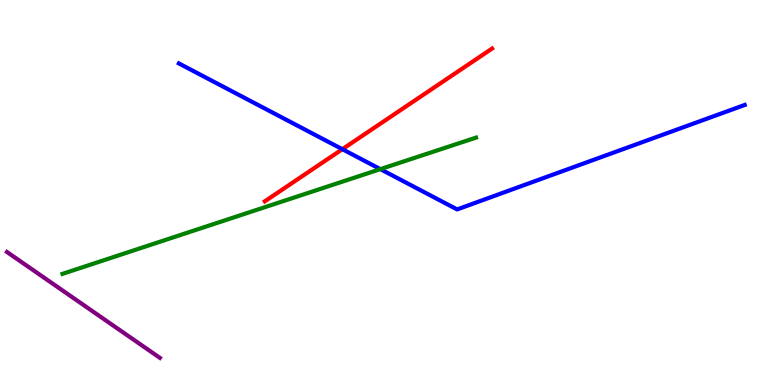[{'lines': ['blue', 'red'], 'intersections': [{'x': 4.42, 'y': 6.12}]}, {'lines': ['green', 'red'], 'intersections': []}, {'lines': ['purple', 'red'], 'intersections': []}, {'lines': ['blue', 'green'], 'intersections': [{'x': 4.91, 'y': 5.61}]}, {'lines': ['blue', 'purple'], 'intersections': []}, {'lines': ['green', 'purple'], 'intersections': []}]